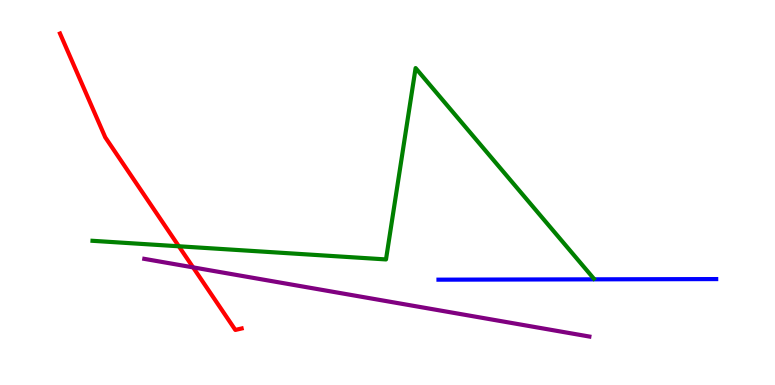[{'lines': ['blue', 'red'], 'intersections': []}, {'lines': ['green', 'red'], 'intersections': [{'x': 2.31, 'y': 3.6}]}, {'lines': ['purple', 'red'], 'intersections': [{'x': 2.49, 'y': 3.06}]}, {'lines': ['blue', 'green'], 'intersections': []}, {'lines': ['blue', 'purple'], 'intersections': []}, {'lines': ['green', 'purple'], 'intersections': []}]